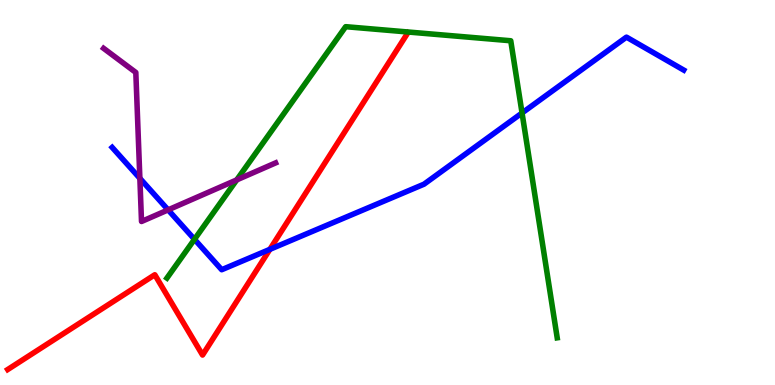[{'lines': ['blue', 'red'], 'intersections': [{'x': 3.48, 'y': 3.52}]}, {'lines': ['green', 'red'], 'intersections': []}, {'lines': ['purple', 'red'], 'intersections': []}, {'lines': ['blue', 'green'], 'intersections': [{'x': 2.51, 'y': 3.78}, {'x': 6.74, 'y': 7.07}]}, {'lines': ['blue', 'purple'], 'intersections': [{'x': 1.8, 'y': 5.37}, {'x': 2.17, 'y': 4.55}]}, {'lines': ['green', 'purple'], 'intersections': [{'x': 3.05, 'y': 5.33}]}]